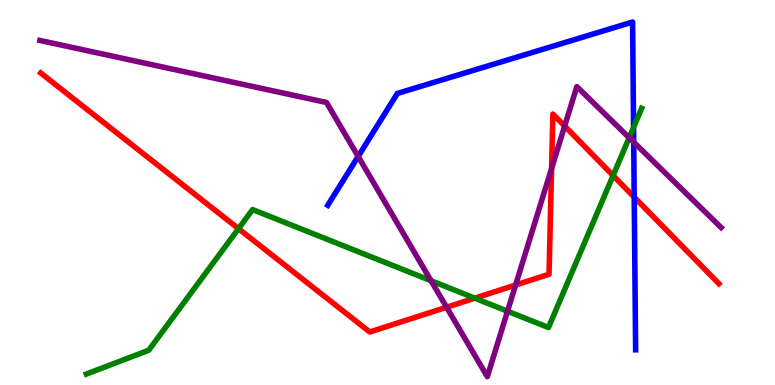[{'lines': ['blue', 'red'], 'intersections': [{'x': 8.18, 'y': 4.88}]}, {'lines': ['green', 'red'], 'intersections': [{'x': 3.08, 'y': 4.06}, {'x': 6.13, 'y': 2.26}, {'x': 7.91, 'y': 5.44}]}, {'lines': ['purple', 'red'], 'intersections': [{'x': 5.76, 'y': 2.02}, {'x': 6.65, 'y': 2.6}, {'x': 7.12, 'y': 5.62}, {'x': 7.29, 'y': 6.73}]}, {'lines': ['blue', 'green'], 'intersections': [{'x': 8.18, 'y': 6.69}]}, {'lines': ['blue', 'purple'], 'intersections': [{'x': 4.62, 'y': 5.94}, {'x': 8.18, 'y': 6.31}]}, {'lines': ['green', 'purple'], 'intersections': [{'x': 5.56, 'y': 2.71}, {'x': 6.55, 'y': 1.92}, {'x': 8.12, 'y': 6.42}]}]